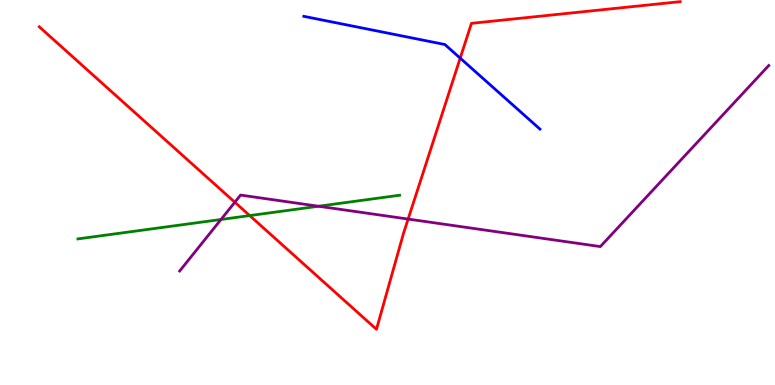[{'lines': ['blue', 'red'], 'intersections': [{'x': 5.94, 'y': 8.49}]}, {'lines': ['green', 'red'], 'intersections': [{'x': 3.22, 'y': 4.4}]}, {'lines': ['purple', 'red'], 'intersections': [{'x': 3.03, 'y': 4.75}, {'x': 5.27, 'y': 4.31}]}, {'lines': ['blue', 'green'], 'intersections': []}, {'lines': ['blue', 'purple'], 'intersections': []}, {'lines': ['green', 'purple'], 'intersections': [{'x': 2.85, 'y': 4.3}, {'x': 4.11, 'y': 4.64}]}]